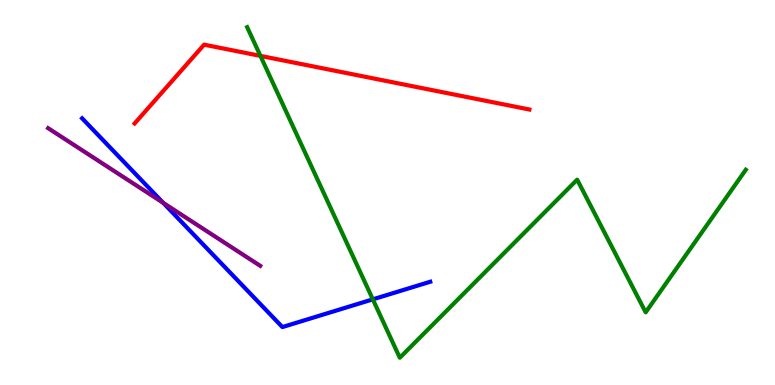[{'lines': ['blue', 'red'], 'intersections': []}, {'lines': ['green', 'red'], 'intersections': [{'x': 3.36, 'y': 8.55}]}, {'lines': ['purple', 'red'], 'intersections': []}, {'lines': ['blue', 'green'], 'intersections': [{'x': 4.81, 'y': 2.22}]}, {'lines': ['blue', 'purple'], 'intersections': [{'x': 2.11, 'y': 4.73}]}, {'lines': ['green', 'purple'], 'intersections': []}]